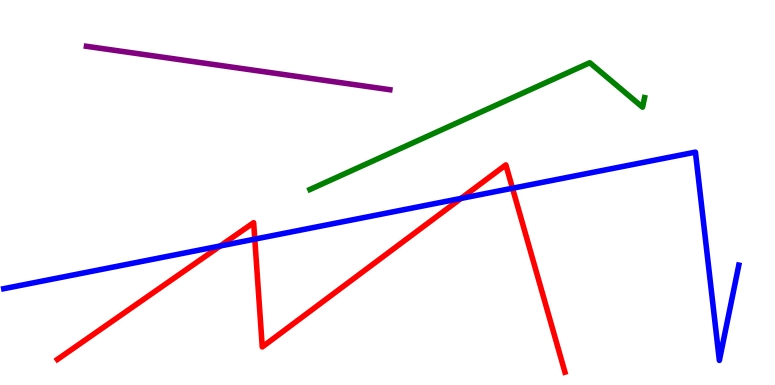[{'lines': ['blue', 'red'], 'intersections': [{'x': 2.84, 'y': 3.61}, {'x': 3.29, 'y': 3.79}, {'x': 5.95, 'y': 4.85}, {'x': 6.61, 'y': 5.11}]}, {'lines': ['green', 'red'], 'intersections': []}, {'lines': ['purple', 'red'], 'intersections': []}, {'lines': ['blue', 'green'], 'intersections': []}, {'lines': ['blue', 'purple'], 'intersections': []}, {'lines': ['green', 'purple'], 'intersections': []}]